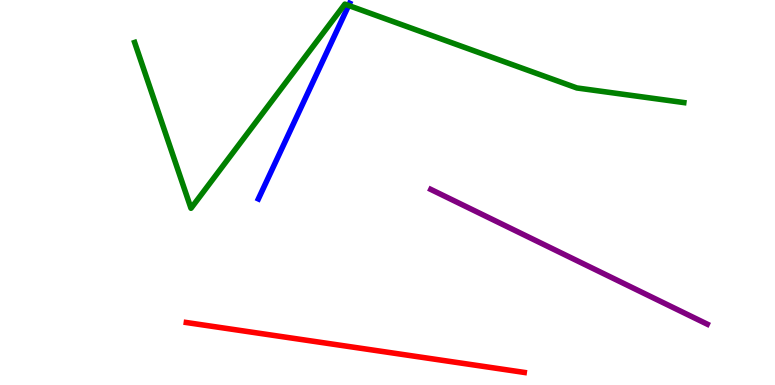[{'lines': ['blue', 'red'], 'intersections': []}, {'lines': ['green', 'red'], 'intersections': []}, {'lines': ['purple', 'red'], 'intersections': []}, {'lines': ['blue', 'green'], 'intersections': [{'x': 4.5, 'y': 9.86}]}, {'lines': ['blue', 'purple'], 'intersections': []}, {'lines': ['green', 'purple'], 'intersections': []}]